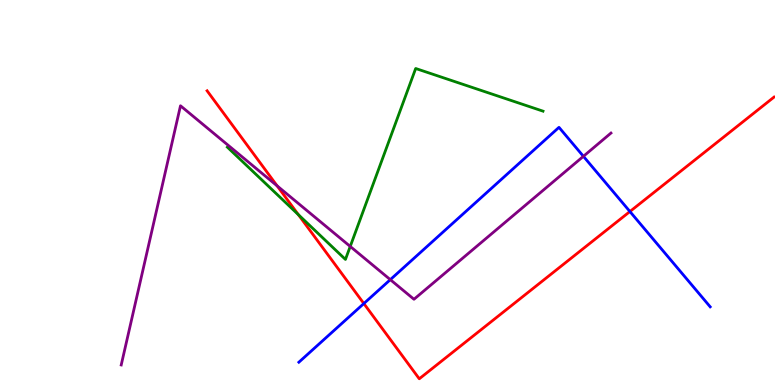[{'lines': ['blue', 'red'], 'intersections': [{'x': 4.69, 'y': 2.12}, {'x': 8.13, 'y': 4.51}]}, {'lines': ['green', 'red'], 'intersections': [{'x': 3.85, 'y': 4.42}]}, {'lines': ['purple', 'red'], 'intersections': [{'x': 3.58, 'y': 5.17}]}, {'lines': ['blue', 'green'], 'intersections': []}, {'lines': ['blue', 'purple'], 'intersections': [{'x': 5.04, 'y': 2.74}, {'x': 7.53, 'y': 5.94}]}, {'lines': ['green', 'purple'], 'intersections': [{'x': 4.52, 'y': 3.6}]}]